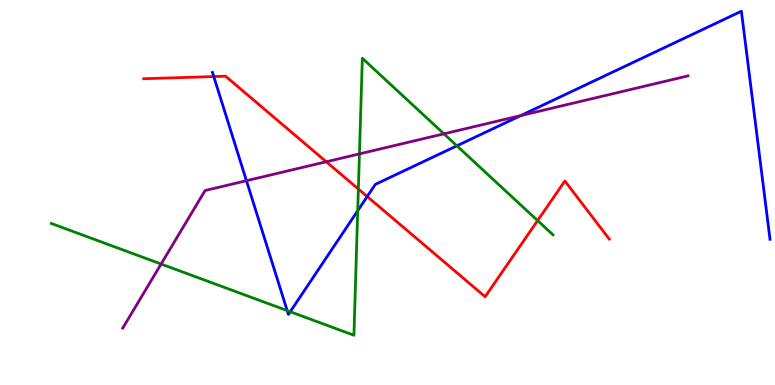[{'lines': ['blue', 'red'], 'intersections': [{'x': 2.76, 'y': 8.01}, {'x': 4.74, 'y': 4.9}]}, {'lines': ['green', 'red'], 'intersections': [{'x': 4.62, 'y': 5.09}, {'x': 6.94, 'y': 4.27}]}, {'lines': ['purple', 'red'], 'intersections': [{'x': 4.21, 'y': 5.8}]}, {'lines': ['blue', 'green'], 'intersections': [{'x': 3.71, 'y': 1.93}, {'x': 3.75, 'y': 1.9}, {'x': 4.62, 'y': 4.53}, {'x': 5.89, 'y': 6.21}]}, {'lines': ['blue', 'purple'], 'intersections': [{'x': 3.18, 'y': 5.31}, {'x': 6.72, 'y': 7.0}]}, {'lines': ['green', 'purple'], 'intersections': [{'x': 2.08, 'y': 3.14}, {'x': 4.64, 'y': 6.0}, {'x': 5.73, 'y': 6.52}]}]